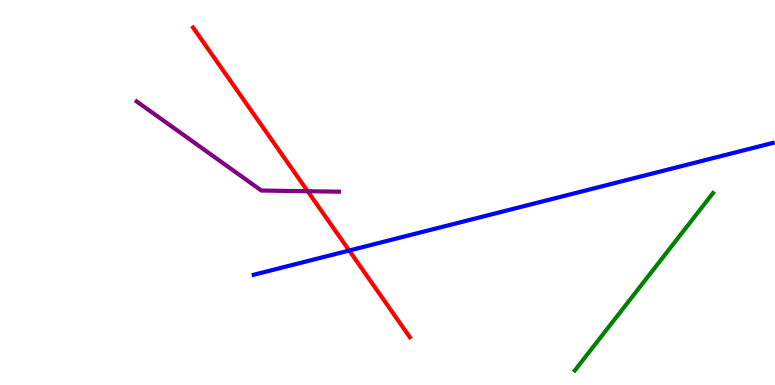[{'lines': ['blue', 'red'], 'intersections': [{'x': 4.51, 'y': 3.49}]}, {'lines': ['green', 'red'], 'intersections': []}, {'lines': ['purple', 'red'], 'intersections': [{'x': 3.97, 'y': 5.03}]}, {'lines': ['blue', 'green'], 'intersections': []}, {'lines': ['blue', 'purple'], 'intersections': []}, {'lines': ['green', 'purple'], 'intersections': []}]